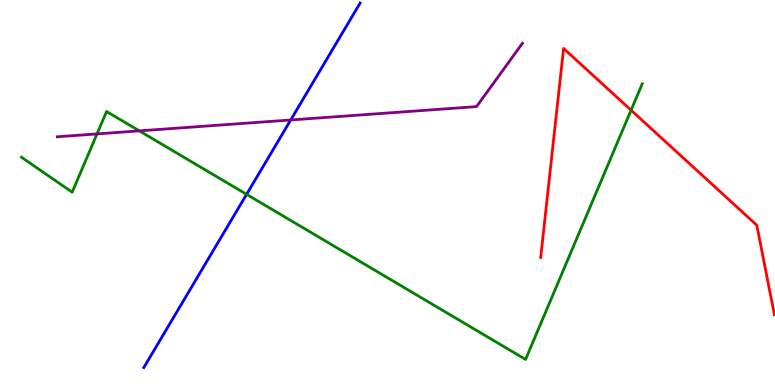[{'lines': ['blue', 'red'], 'intersections': []}, {'lines': ['green', 'red'], 'intersections': [{'x': 8.14, 'y': 7.14}]}, {'lines': ['purple', 'red'], 'intersections': []}, {'lines': ['blue', 'green'], 'intersections': [{'x': 3.18, 'y': 4.95}]}, {'lines': ['blue', 'purple'], 'intersections': [{'x': 3.75, 'y': 6.88}]}, {'lines': ['green', 'purple'], 'intersections': [{'x': 1.25, 'y': 6.52}, {'x': 1.8, 'y': 6.6}]}]